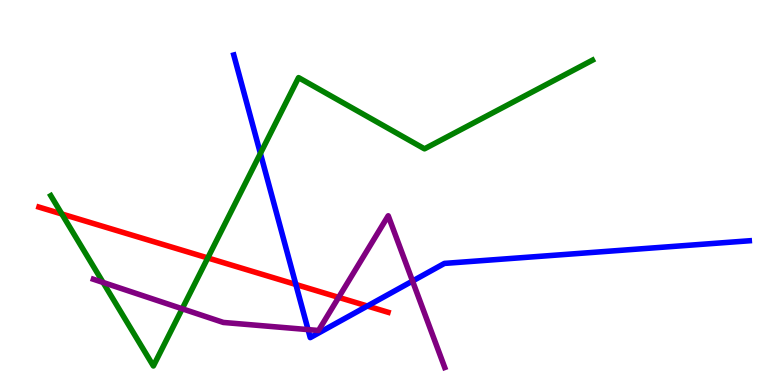[{'lines': ['blue', 'red'], 'intersections': [{'x': 3.82, 'y': 2.61}, {'x': 4.74, 'y': 2.05}]}, {'lines': ['green', 'red'], 'intersections': [{'x': 0.798, 'y': 4.44}, {'x': 2.68, 'y': 3.3}]}, {'lines': ['purple', 'red'], 'intersections': [{'x': 4.37, 'y': 2.28}]}, {'lines': ['blue', 'green'], 'intersections': [{'x': 3.36, 'y': 6.02}]}, {'lines': ['blue', 'purple'], 'intersections': [{'x': 3.98, 'y': 1.44}, {'x': 5.32, 'y': 2.7}]}, {'lines': ['green', 'purple'], 'intersections': [{'x': 1.33, 'y': 2.66}, {'x': 2.35, 'y': 1.98}]}]